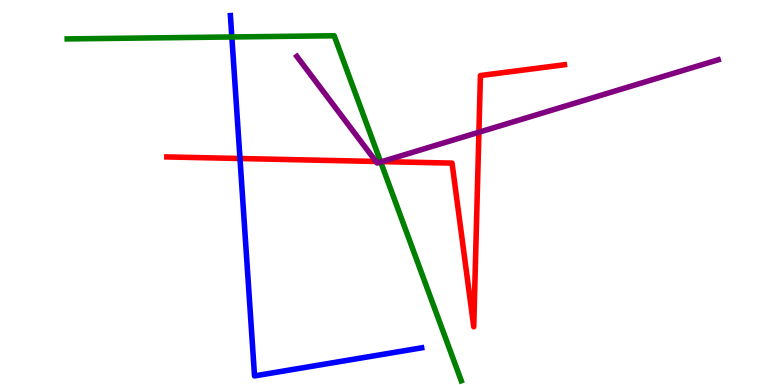[{'lines': ['blue', 'red'], 'intersections': [{'x': 3.1, 'y': 5.88}]}, {'lines': ['green', 'red'], 'intersections': [{'x': 4.91, 'y': 5.8}]}, {'lines': ['purple', 'red'], 'intersections': [{'x': 4.85, 'y': 5.81}, {'x': 4.93, 'y': 5.8}, {'x': 6.18, 'y': 6.57}]}, {'lines': ['blue', 'green'], 'intersections': [{'x': 2.99, 'y': 9.04}]}, {'lines': ['blue', 'purple'], 'intersections': []}, {'lines': ['green', 'purple'], 'intersections': [{'x': 4.91, 'y': 5.79}]}]